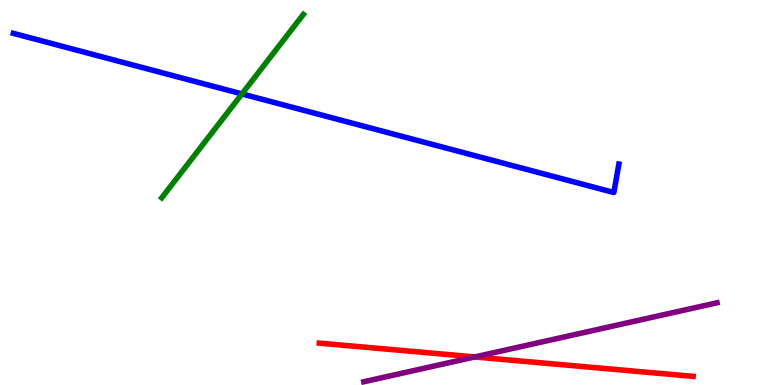[{'lines': ['blue', 'red'], 'intersections': []}, {'lines': ['green', 'red'], 'intersections': []}, {'lines': ['purple', 'red'], 'intersections': [{'x': 6.13, 'y': 0.729}]}, {'lines': ['blue', 'green'], 'intersections': [{'x': 3.12, 'y': 7.56}]}, {'lines': ['blue', 'purple'], 'intersections': []}, {'lines': ['green', 'purple'], 'intersections': []}]